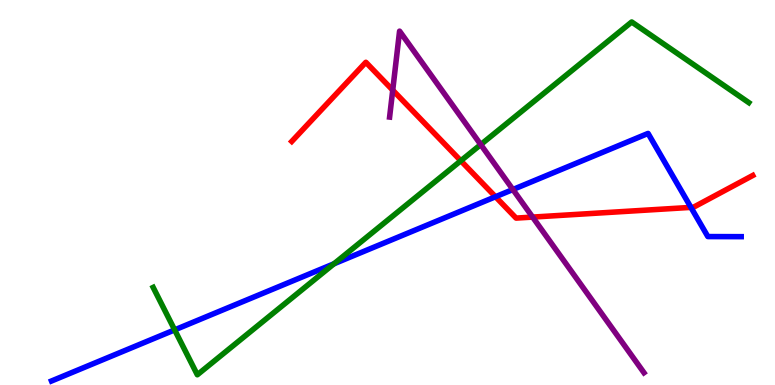[{'lines': ['blue', 'red'], 'intersections': [{'x': 6.39, 'y': 4.89}, {'x': 8.92, 'y': 4.61}]}, {'lines': ['green', 'red'], 'intersections': [{'x': 5.95, 'y': 5.82}]}, {'lines': ['purple', 'red'], 'intersections': [{'x': 5.07, 'y': 7.66}, {'x': 6.87, 'y': 4.36}]}, {'lines': ['blue', 'green'], 'intersections': [{'x': 2.25, 'y': 1.43}, {'x': 4.31, 'y': 3.15}]}, {'lines': ['blue', 'purple'], 'intersections': [{'x': 6.62, 'y': 5.08}]}, {'lines': ['green', 'purple'], 'intersections': [{'x': 6.2, 'y': 6.24}]}]